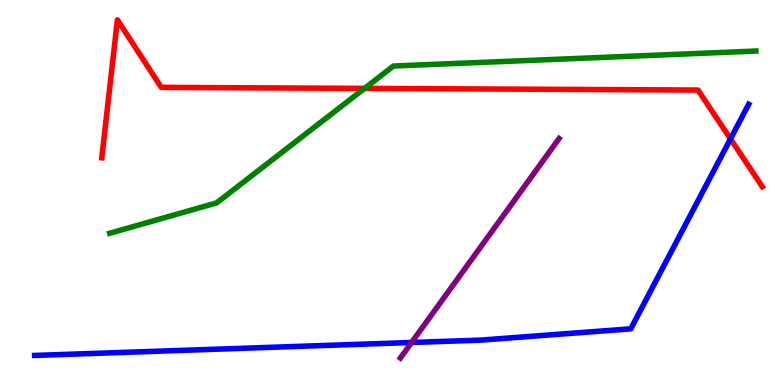[{'lines': ['blue', 'red'], 'intersections': [{'x': 9.43, 'y': 6.39}]}, {'lines': ['green', 'red'], 'intersections': [{'x': 4.7, 'y': 7.7}]}, {'lines': ['purple', 'red'], 'intersections': []}, {'lines': ['blue', 'green'], 'intersections': []}, {'lines': ['blue', 'purple'], 'intersections': [{'x': 5.31, 'y': 1.1}]}, {'lines': ['green', 'purple'], 'intersections': []}]